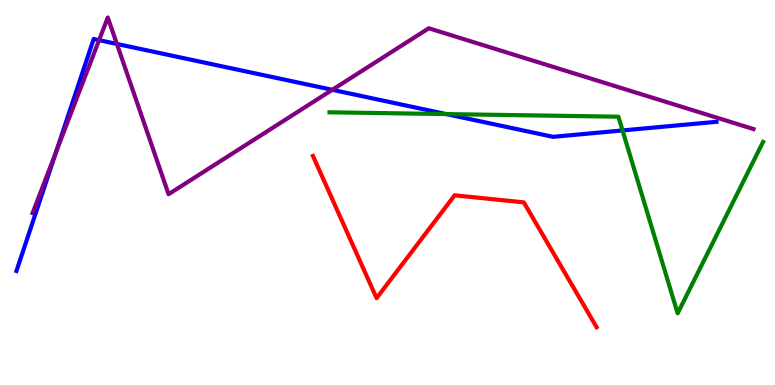[{'lines': ['blue', 'red'], 'intersections': []}, {'lines': ['green', 'red'], 'intersections': []}, {'lines': ['purple', 'red'], 'intersections': []}, {'lines': ['blue', 'green'], 'intersections': [{'x': 5.76, 'y': 7.04}, {'x': 8.03, 'y': 6.61}]}, {'lines': ['blue', 'purple'], 'intersections': [{'x': 0.722, 'y': 6.05}, {'x': 1.28, 'y': 8.96}, {'x': 1.51, 'y': 8.86}, {'x': 4.29, 'y': 7.67}]}, {'lines': ['green', 'purple'], 'intersections': []}]